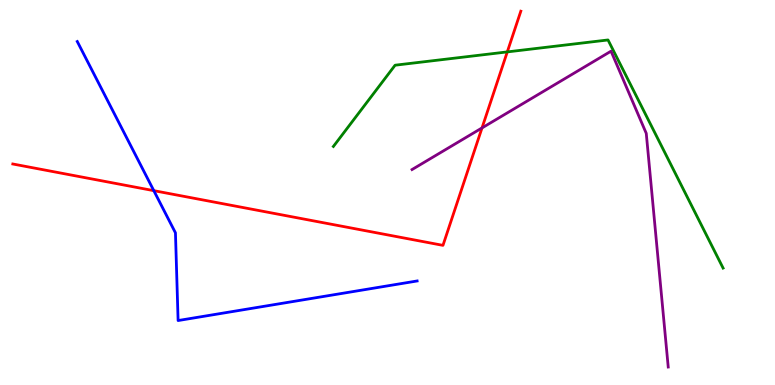[{'lines': ['blue', 'red'], 'intersections': [{'x': 1.98, 'y': 5.05}]}, {'lines': ['green', 'red'], 'intersections': [{'x': 6.55, 'y': 8.65}]}, {'lines': ['purple', 'red'], 'intersections': [{'x': 6.22, 'y': 6.68}]}, {'lines': ['blue', 'green'], 'intersections': []}, {'lines': ['blue', 'purple'], 'intersections': []}, {'lines': ['green', 'purple'], 'intersections': []}]